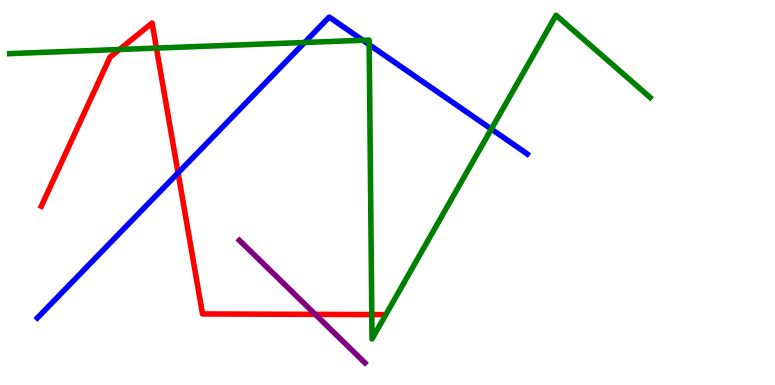[{'lines': ['blue', 'red'], 'intersections': [{'x': 2.3, 'y': 5.51}]}, {'lines': ['green', 'red'], 'intersections': [{'x': 1.54, 'y': 8.71}, {'x': 2.02, 'y': 8.75}, {'x': 4.8, 'y': 1.83}]}, {'lines': ['purple', 'red'], 'intersections': [{'x': 4.07, 'y': 1.83}]}, {'lines': ['blue', 'green'], 'intersections': [{'x': 3.93, 'y': 8.9}, {'x': 4.68, 'y': 8.95}, {'x': 4.76, 'y': 8.84}, {'x': 6.34, 'y': 6.65}]}, {'lines': ['blue', 'purple'], 'intersections': []}, {'lines': ['green', 'purple'], 'intersections': []}]